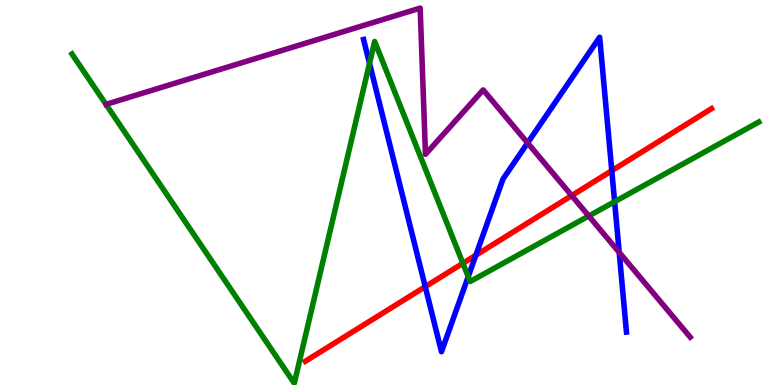[{'lines': ['blue', 'red'], 'intersections': [{'x': 5.49, 'y': 2.55}, {'x': 6.14, 'y': 3.37}, {'x': 7.89, 'y': 5.57}]}, {'lines': ['green', 'red'], 'intersections': [{'x': 5.97, 'y': 3.16}]}, {'lines': ['purple', 'red'], 'intersections': [{'x': 7.38, 'y': 4.92}]}, {'lines': ['blue', 'green'], 'intersections': [{'x': 4.77, 'y': 8.35}, {'x': 6.04, 'y': 2.81}, {'x': 7.93, 'y': 4.76}]}, {'lines': ['blue', 'purple'], 'intersections': [{'x': 6.81, 'y': 6.29}, {'x': 7.99, 'y': 3.45}]}, {'lines': ['green', 'purple'], 'intersections': [{'x': 7.6, 'y': 4.39}]}]